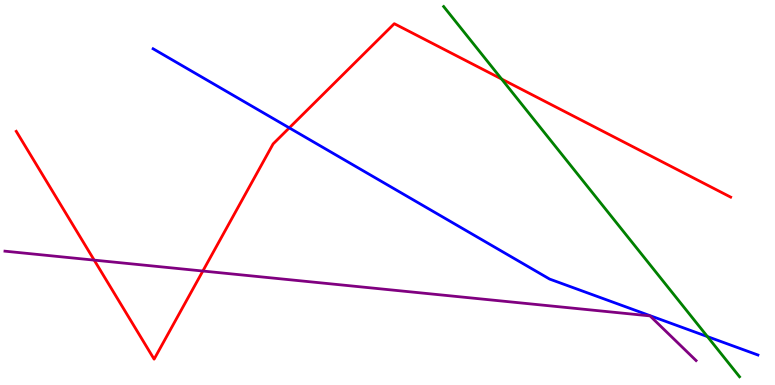[{'lines': ['blue', 'red'], 'intersections': [{'x': 3.73, 'y': 6.68}]}, {'lines': ['green', 'red'], 'intersections': [{'x': 6.47, 'y': 7.95}]}, {'lines': ['purple', 'red'], 'intersections': [{'x': 1.22, 'y': 3.24}, {'x': 2.62, 'y': 2.96}]}, {'lines': ['blue', 'green'], 'intersections': [{'x': 9.13, 'y': 1.26}]}, {'lines': ['blue', 'purple'], 'intersections': []}, {'lines': ['green', 'purple'], 'intersections': []}]